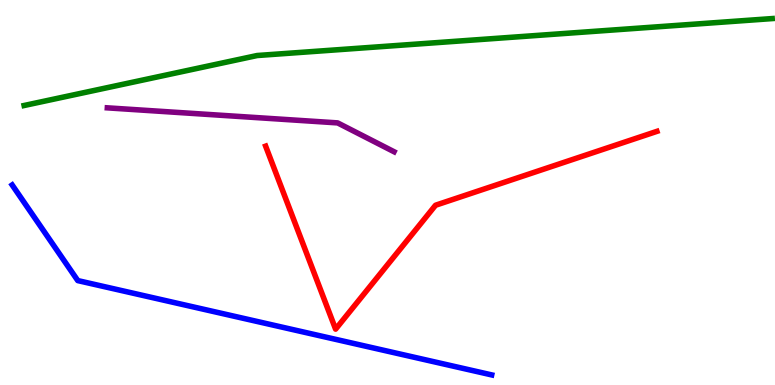[{'lines': ['blue', 'red'], 'intersections': []}, {'lines': ['green', 'red'], 'intersections': []}, {'lines': ['purple', 'red'], 'intersections': []}, {'lines': ['blue', 'green'], 'intersections': []}, {'lines': ['blue', 'purple'], 'intersections': []}, {'lines': ['green', 'purple'], 'intersections': []}]